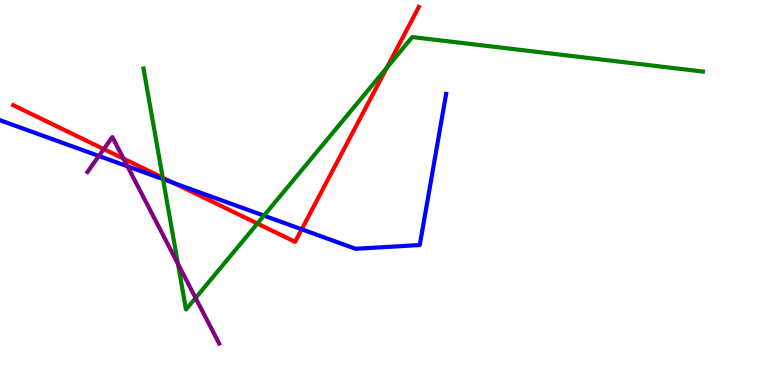[{'lines': ['blue', 'red'], 'intersections': [{'x': 2.25, 'y': 5.24}, {'x': 3.89, 'y': 4.04}]}, {'lines': ['green', 'red'], 'intersections': [{'x': 2.1, 'y': 5.39}, {'x': 3.32, 'y': 4.19}, {'x': 4.99, 'y': 8.25}]}, {'lines': ['purple', 'red'], 'intersections': [{'x': 1.34, 'y': 6.13}, {'x': 1.59, 'y': 5.88}]}, {'lines': ['blue', 'green'], 'intersections': [{'x': 2.1, 'y': 5.35}, {'x': 3.41, 'y': 4.4}]}, {'lines': ['blue', 'purple'], 'intersections': [{'x': 1.28, 'y': 5.95}, {'x': 1.65, 'y': 5.68}]}, {'lines': ['green', 'purple'], 'intersections': [{'x': 2.3, 'y': 3.15}, {'x': 2.52, 'y': 2.26}]}]